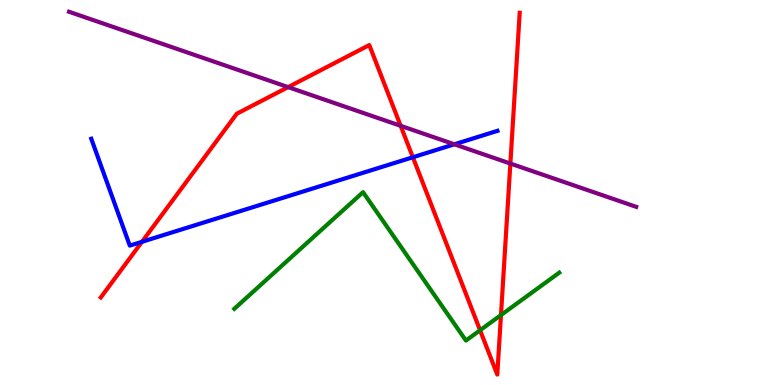[{'lines': ['blue', 'red'], 'intersections': [{'x': 1.83, 'y': 3.72}, {'x': 5.33, 'y': 5.92}]}, {'lines': ['green', 'red'], 'intersections': [{'x': 6.19, 'y': 1.42}, {'x': 6.46, 'y': 1.82}]}, {'lines': ['purple', 'red'], 'intersections': [{'x': 3.72, 'y': 7.74}, {'x': 5.17, 'y': 6.73}, {'x': 6.59, 'y': 5.75}]}, {'lines': ['blue', 'green'], 'intersections': []}, {'lines': ['blue', 'purple'], 'intersections': [{'x': 5.86, 'y': 6.25}]}, {'lines': ['green', 'purple'], 'intersections': []}]